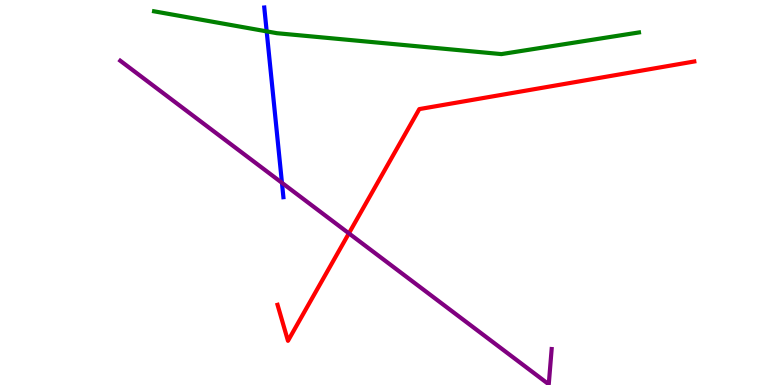[{'lines': ['blue', 'red'], 'intersections': []}, {'lines': ['green', 'red'], 'intersections': []}, {'lines': ['purple', 'red'], 'intersections': [{'x': 4.5, 'y': 3.94}]}, {'lines': ['blue', 'green'], 'intersections': [{'x': 3.44, 'y': 9.19}]}, {'lines': ['blue', 'purple'], 'intersections': [{'x': 3.64, 'y': 5.25}]}, {'lines': ['green', 'purple'], 'intersections': []}]